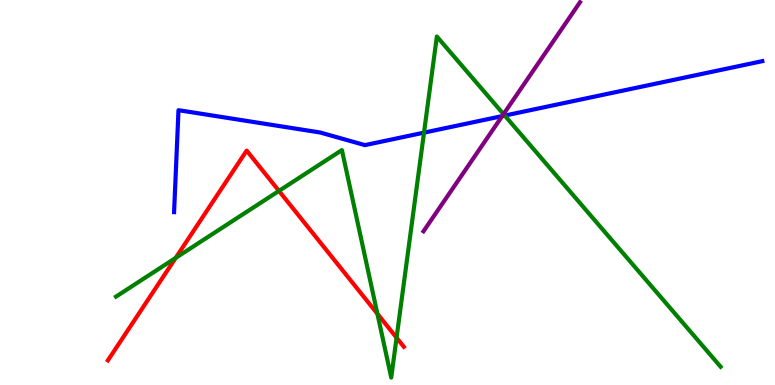[{'lines': ['blue', 'red'], 'intersections': []}, {'lines': ['green', 'red'], 'intersections': [{'x': 2.27, 'y': 3.3}, {'x': 3.6, 'y': 5.04}, {'x': 4.87, 'y': 1.85}, {'x': 5.12, 'y': 1.23}]}, {'lines': ['purple', 'red'], 'intersections': []}, {'lines': ['blue', 'green'], 'intersections': [{'x': 5.47, 'y': 6.55}, {'x': 6.51, 'y': 7.0}]}, {'lines': ['blue', 'purple'], 'intersections': [{'x': 6.48, 'y': 6.98}]}, {'lines': ['green', 'purple'], 'intersections': [{'x': 6.5, 'y': 7.04}]}]